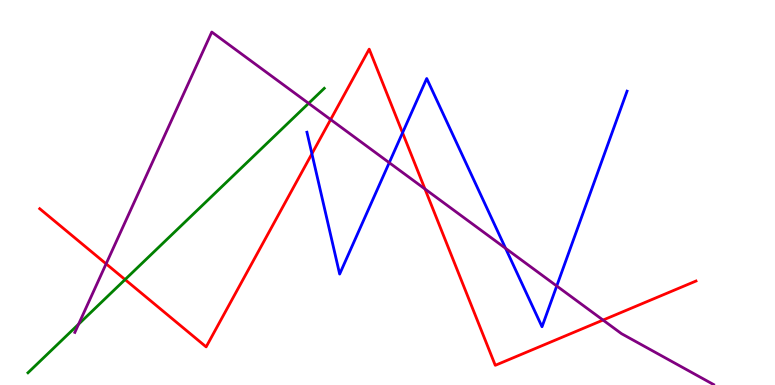[{'lines': ['blue', 'red'], 'intersections': [{'x': 4.02, 'y': 6.01}, {'x': 5.19, 'y': 6.55}]}, {'lines': ['green', 'red'], 'intersections': [{'x': 1.61, 'y': 2.74}]}, {'lines': ['purple', 'red'], 'intersections': [{'x': 1.37, 'y': 3.15}, {'x': 4.27, 'y': 6.89}, {'x': 5.48, 'y': 5.09}, {'x': 7.78, 'y': 1.69}]}, {'lines': ['blue', 'green'], 'intersections': []}, {'lines': ['blue', 'purple'], 'intersections': [{'x': 5.02, 'y': 5.77}, {'x': 6.52, 'y': 3.55}, {'x': 7.18, 'y': 2.57}]}, {'lines': ['green', 'purple'], 'intersections': [{'x': 1.01, 'y': 1.58}, {'x': 3.98, 'y': 7.32}]}]